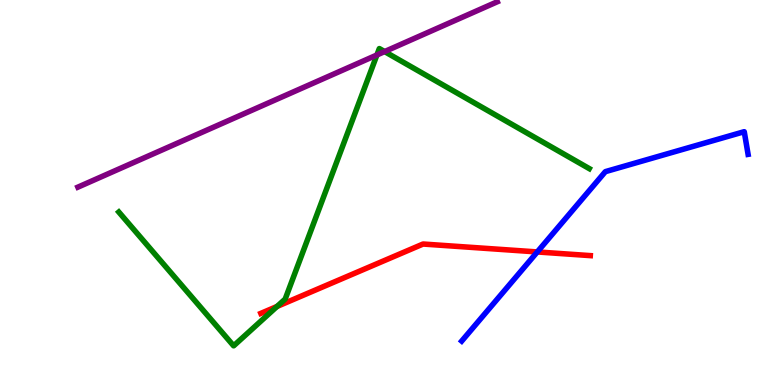[{'lines': ['blue', 'red'], 'intersections': [{'x': 6.93, 'y': 3.46}]}, {'lines': ['green', 'red'], 'intersections': [{'x': 3.57, 'y': 2.04}]}, {'lines': ['purple', 'red'], 'intersections': []}, {'lines': ['blue', 'green'], 'intersections': []}, {'lines': ['blue', 'purple'], 'intersections': []}, {'lines': ['green', 'purple'], 'intersections': [{'x': 4.86, 'y': 8.57}, {'x': 4.96, 'y': 8.66}]}]